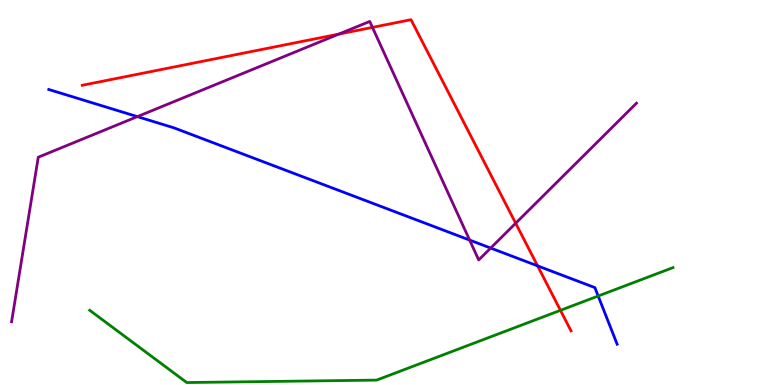[{'lines': ['blue', 'red'], 'intersections': [{'x': 6.94, 'y': 3.09}]}, {'lines': ['green', 'red'], 'intersections': [{'x': 7.23, 'y': 1.94}]}, {'lines': ['purple', 'red'], 'intersections': [{'x': 4.37, 'y': 9.11}, {'x': 4.81, 'y': 9.29}, {'x': 6.65, 'y': 4.2}]}, {'lines': ['blue', 'green'], 'intersections': [{'x': 7.72, 'y': 2.31}]}, {'lines': ['blue', 'purple'], 'intersections': [{'x': 1.77, 'y': 6.97}, {'x': 6.06, 'y': 3.76}, {'x': 6.33, 'y': 3.56}]}, {'lines': ['green', 'purple'], 'intersections': []}]